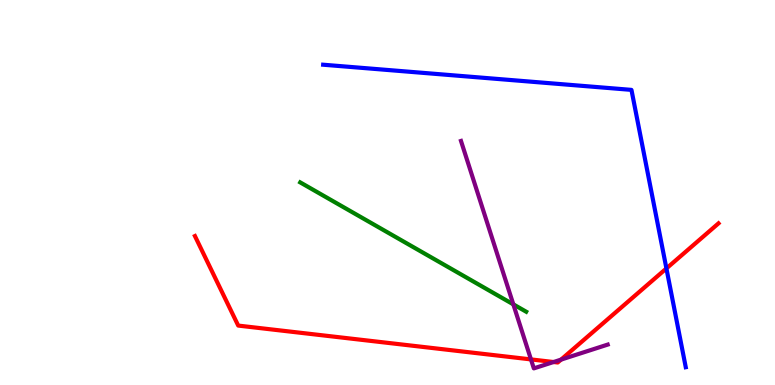[{'lines': ['blue', 'red'], 'intersections': [{'x': 8.6, 'y': 3.03}]}, {'lines': ['green', 'red'], 'intersections': []}, {'lines': ['purple', 'red'], 'intersections': [{'x': 6.85, 'y': 0.665}, {'x': 7.14, 'y': 0.597}, {'x': 7.24, 'y': 0.659}]}, {'lines': ['blue', 'green'], 'intersections': []}, {'lines': ['blue', 'purple'], 'intersections': []}, {'lines': ['green', 'purple'], 'intersections': [{'x': 6.62, 'y': 2.09}]}]